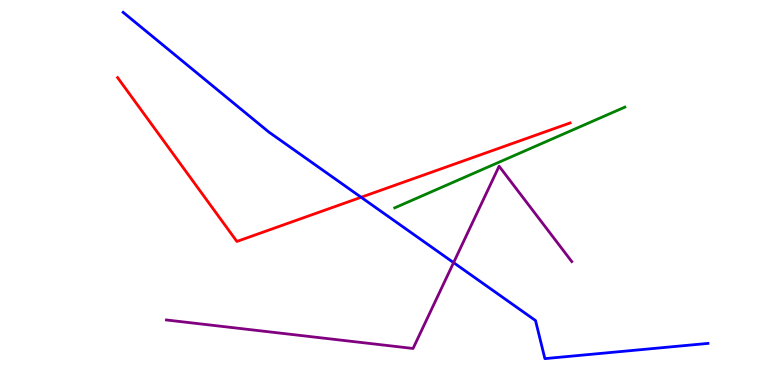[{'lines': ['blue', 'red'], 'intersections': [{'x': 4.66, 'y': 4.88}]}, {'lines': ['green', 'red'], 'intersections': []}, {'lines': ['purple', 'red'], 'intersections': []}, {'lines': ['blue', 'green'], 'intersections': []}, {'lines': ['blue', 'purple'], 'intersections': [{'x': 5.85, 'y': 3.18}]}, {'lines': ['green', 'purple'], 'intersections': []}]